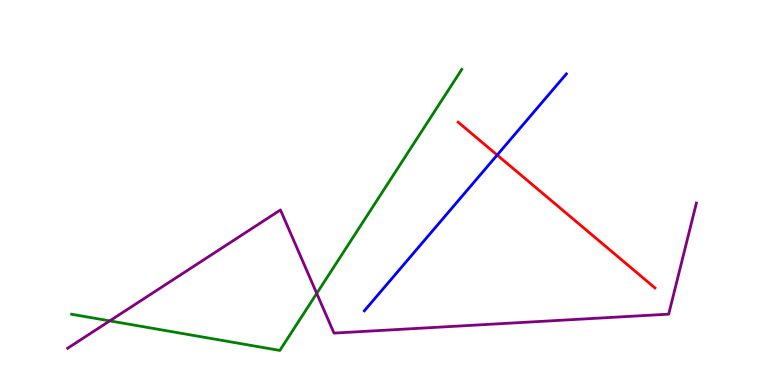[{'lines': ['blue', 'red'], 'intersections': [{'x': 6.42, 'y': 5.97}]}, {'lines': ['green', 'red'], 'intersections': []}, {'lines': ['purple', 'red'], 'intersections': []}, {'lines': ['blue', 'green'], 'intersections': []}, {'lines': ['blue', 'purple'], 'intersections': []}, {'lines': ['green', 'purple'], 'intersections': [{'x': 1.42, 'y': 1.67}, {'x': 4.09, 'y': 2.38}]}]